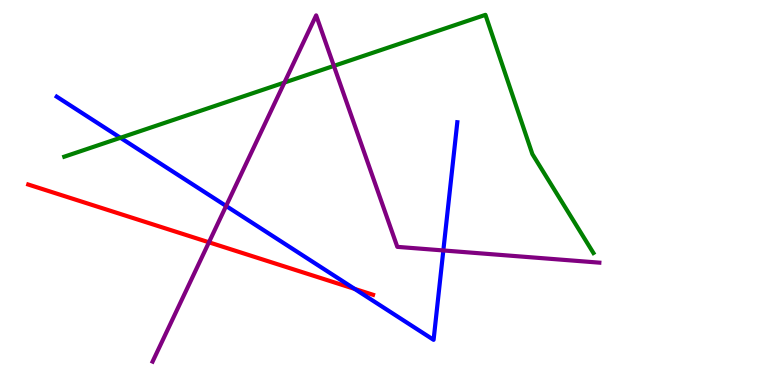[{'lines': ['blue', 'red'], 'intersections': [{'x': 4.58, 'y': 2.5}]}, {'lines': ['green', 'red'], 'intersections': []}, {'lines': ['purple', 'red'], 'intersections': [{'x': 2.7, 'y': 3.71}]}, {'lines': ['blue', 'green'], 'intersections': [{'x': 1.55, 'y': 6.42}]}, {'lines': ['blue', 'purple'], 'intersections': [{'x': 2.92, 'y': 4.65}, {'x': 5.72, 'y': 3.49}]}, {'lines': ['green', 'purple'], 'intersections': [{'x': 3.67, 'y': 7.86}, {'x': 4.31, 'y': 8.29}]}]